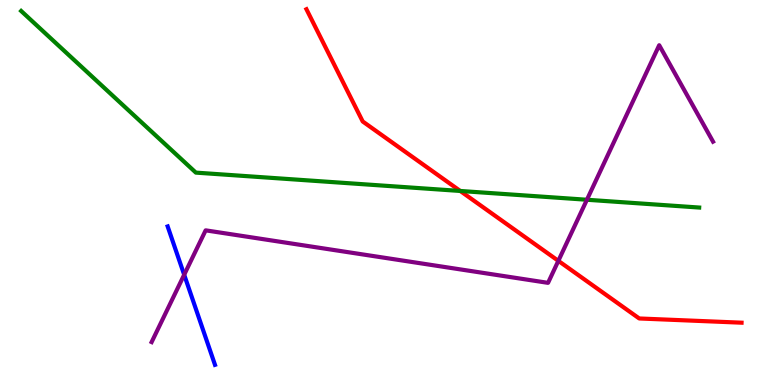[{'lines': ['blue', 'red'], 'intersections': []}, {'lines': ['green', 'red'], 'intersections': [{'x': 5.94, 'y': 5.04}]}, {'lines': ['purple', 'red'], 'intersections': [{'x': 7.2, 'y': 3.22}]}, {'lines': ['blue', 'green'], 'intersections': []}, {'lines': ['blue', 'purple'], 'intersections': [{'x': 2.38, 'y': 2.86}]}, {'lines': ['green', 'purple'], 'intersections': [{'x': 7.57, 'y': 4.81}]}]